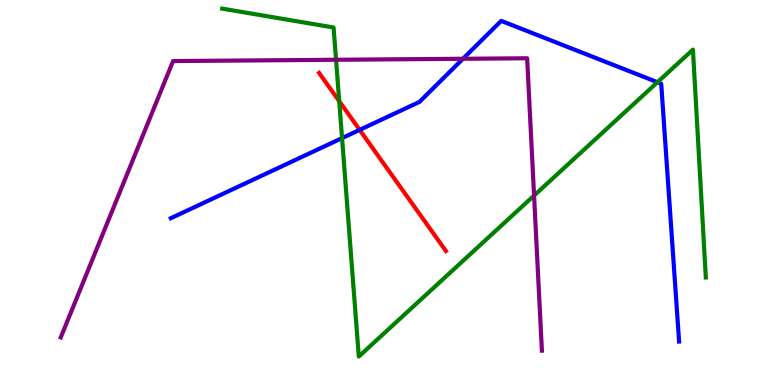[{'lines': ['blue', 'red'], 'intersections': [{'x': 4.64, 'y': 6.63}]}, {'lines': ['green', 'red'], 'intersections': [{'x': 4.38, 'y': 7.37}]}, {'lines': ['purple', 'red'], 'intersections': []}, {'lines': ['blue', 'green'], 'intersections': [{'x': 4.41, 'y': 6.41}, {'x': 8.48, 'y': 7.86}]}, {'lines': ['blue', 'purple'], 'intersections': [{'x': 5.97, 'y': 8.47}]}, {'lines': ['green', 'purple'], 'intersections': [{'x': 4.34, 'y': 8.45}, {'x': 6.89, 'y': 4.92}]}]